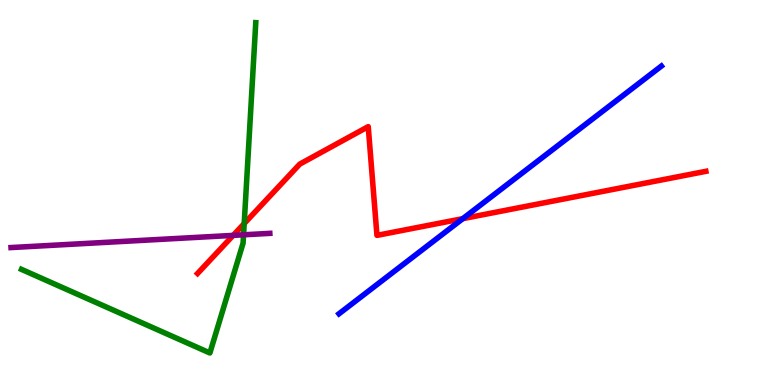[{'lines': ['blue', 'red'], 'intersections': [{'x': 5.97, 'y': 4.32}]}, {'lines': ['green', 'red'], 'intersections': [{'x': 3.15, 'y': 4.19}]}, {'lines': ['purple', 'red'], 'intersections': [{'x': 3.01, 'y': 3.89}]}, {'lines': ['blue', 'green'], 'intersections': []}, {'lines': ['blue', 'purple'], 'intersections': []}, {'lines': ['green', 'purple'], 'intersections': [{'x': 3.14, 'y': 3.9}]}]